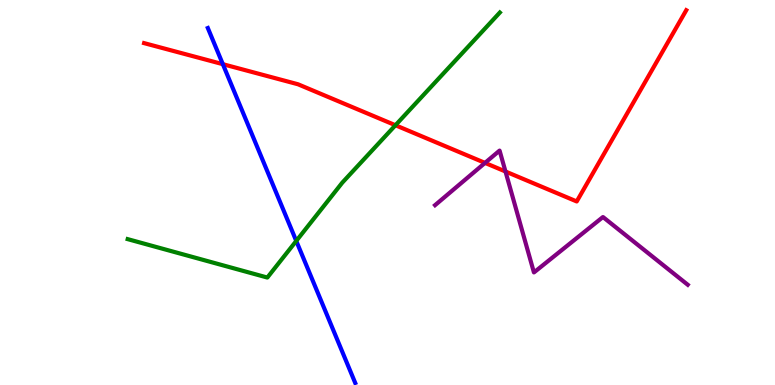[{'lines': ['blue', 'red'], 'intersections': [{'x': 2.88, 'y': 8.33}]}, {'lines': ['green', 'red'], 'intersections': [{'x': 5.1, 'y': 6.75}]}, {'lines': ['purple', 'red'], 'intersections': [{'x': 6.26, 'y': 5.77}, {'x': 6.52, 'y': 5.55}]}, {'lines': ['blue', 'green'], 'intersections': [{'x': 3.82, 'y': 3.74}]}, {'lines': ['blue', 'purple'], 'intersections': []}, {'lines': ['green', 'purple'], 'intersections': []}]